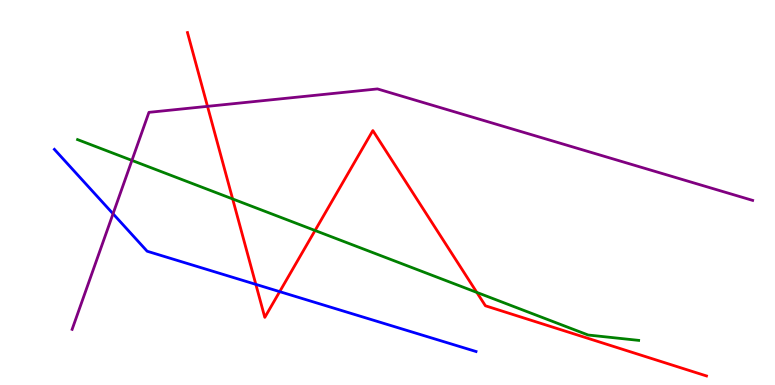[{'lines': ['blue', 'red'], 'intersections': [{'x': 3.3, 'y': 2.61}, {'x': 3.61, 'y': 2.42}]}, {'lines': ['green', 'red'], 'intersections': [{'x': 3.0, 'y': 4.83}, {'x': 4.07, 'y': 4.01}, {'x': 6.15, 'y': 2.41}]}, {'lines': ['purple', 'red'], 'intersections': [{'x': 2.68, 'y': 7.24}]}, {'lines': ['blue', 'green'], 'intersections': []}, {'lines': ['blue', 'purple'], 'intersections': [{'x': 1.46, 'y': 4.45}]}, {'lines': ['green', 'purple'], 'intersections': [{'x': 1.7, 'y': 5.83}]}]